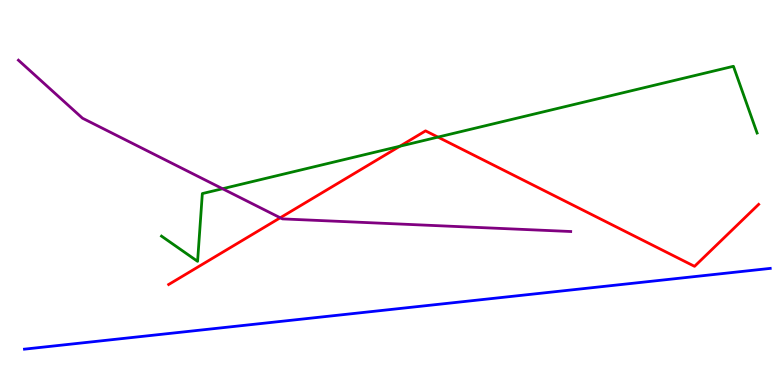[{'lines': ['blue', 'red'], 'intersections': []}, {'lines': ['green', 'red'], 'intersections': [{'x': 5.16, 'y': 6.2}, {'x': 5.65, 'y': 6.44}]}, {'lines': ['purple', 'red'], 'intersections': [{'x': 3.62, 'y': 4.34}]}, {'lines': ['blue', 'green'], 'intersections': []}, {'lines': ['blue', 'purple'], 'intersections': []}, {'lines': ['green', 'purple'], 'intersections': [{'x': 2.87, 'y': 5.1}]}]